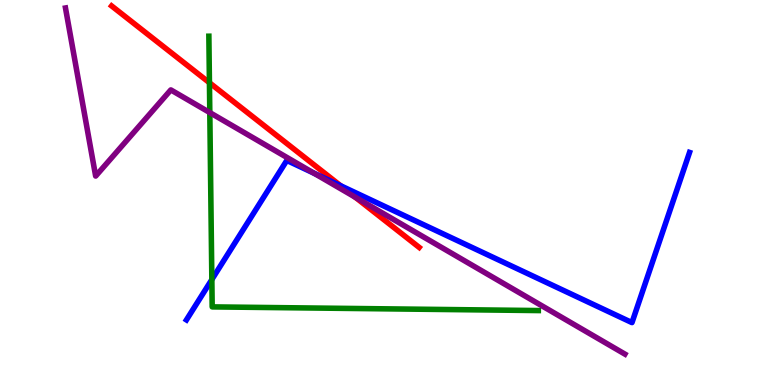[{'lines': ['blue', 'red'], 'intersections': [{'x': 4.4, 'y': 5.18}]}, {'lines': ['green', 'red'], 'intersections': [{'x': 2.7, 'y': 7.85}]}, {'lines': ['purple', 'red'], 'intersections': [{'x': 4.58, 'y': 4.88}]}, {'lines': ['blue', 'green'], 'intersections': [{'x': 2.73, 'y': 2.74}]}, {'lines': ['blue', 'purple'], 'intersections': [{'x': 4.05, 'y': 5.5}]}, {'lines': ['green', 'purple'], 'intersections': [{'x': 2.71, 'y': 7.08}]}]